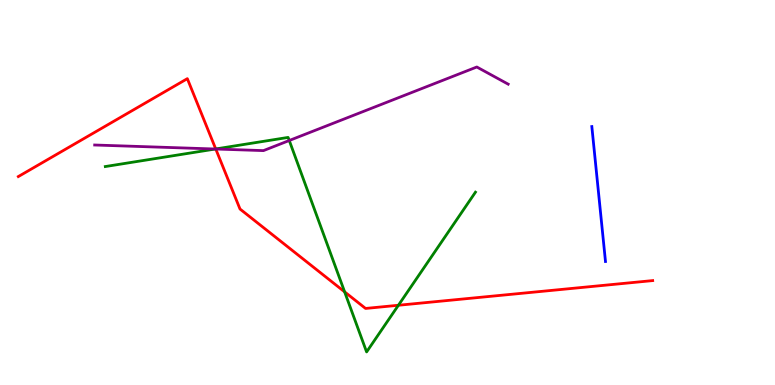[{'lines': ['blue', 'red'], 'intersections': []}, {'lines': ['green', 'red'], 'intersections': [{'x': 2.78, 'y': 6.13}, {'x': 4.45, 'y': 2.42}, {'x': 5.14, 'y': 2.07}]}, {'lines': ['purple', 'red'], 'intersections': [{'x': 2.78, 'y': 6.13}]}, {'lines': ['blue', 'green'], 'intersections': []}, {'lines': ['blue', 'purple'], 'intersections': []}, {'lines': ['green', 'purple'], 'intersections': [{'x': 2.78, 'y': 6.13}, {'x': 3.73, 'y': 6.35}]}]